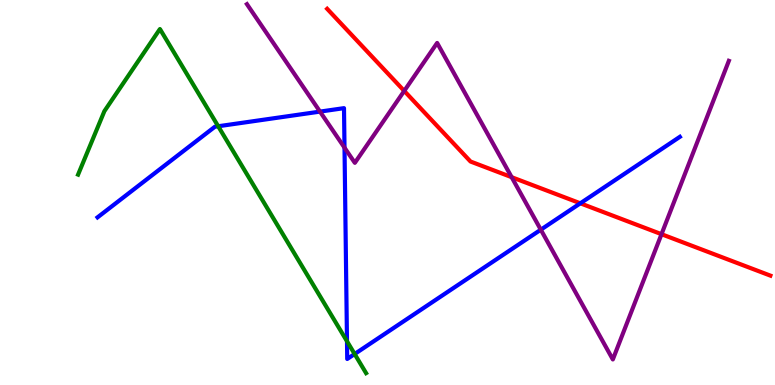[{'lines': ['blue', 'red'], 'intersections': [{'x': 7.49, 'y': 4.72}]}, {'lines': ['green', 'red'], 'intersections': []}, {'lines': ['purple', 'red'], 'intersections': [{'x': 5.22, 'y': 7.64}, {'x': 6.6, 'y': 5.4}, {'x': 8.54, 'y': 3.92}]}, {'lines': ['blue', 'green'], 'intersections': [{'x': 2.82, 'y': 6.72}, {'x': 4.48, 'y': 1.14}, {'x': 4.58, 'y': 0.805}]}, {'lines': ['blue', 'purple'], 'intersections': [{'x': 4.13, 'y': 7.1}, {'x': 4.45, 'y': 6.16}, {'x': 6.98, 'y': 4.03}]}, {'lines': ['green', 'purple'], 'intersections': []}]